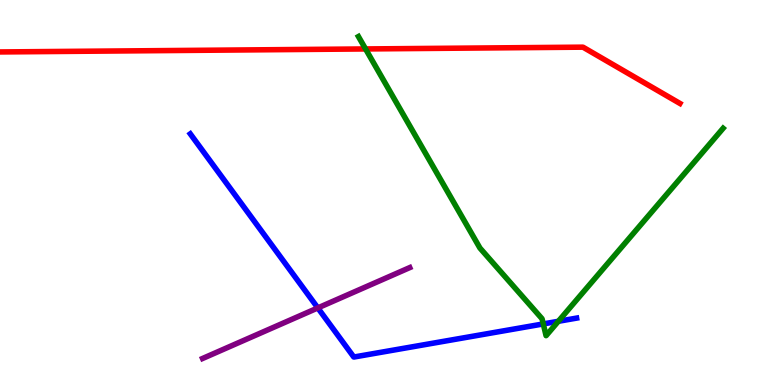[{'lines': ['blue', 'red'], 'intersections': []}, {'lines': ['green', 'red'], 'intersections': [{'x': 4.72, 'y': 8.73}]}, {'lines': ['purple', 'red'], 'intersections': []}, {'lines': ['blue', 'green'], 'intersections': [{'x': 7.01, 'y': 1.59}, {'x': 7.2, 'y': 1.65}]}, {'lines': ['blue', 'purple'], 'intersections': [{'x': 4.1, 'y': 2.0}]}, {'lines': ['green', 'purple'], 'intersections': []}]